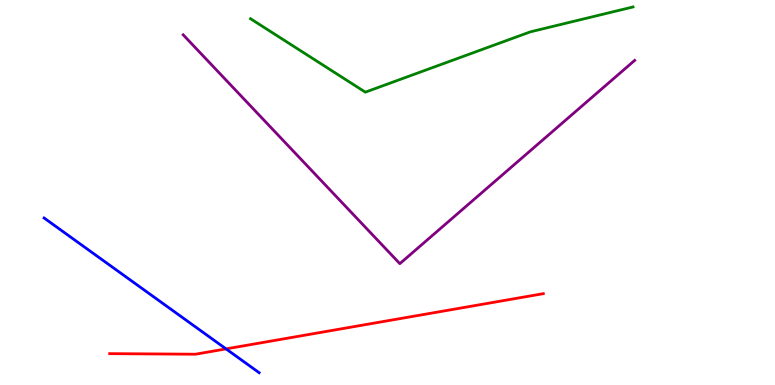[{'lines': ['blue', 'red'], 'intersections': [{'x': 2.92, 'y': 0.938}]}, {'lines': ['green', 'red'], 'intersections': []}, {'lines': ['purple', 'red'], 'intersections': []}, {'lines': ['blue', 'green'], 'intersections': []}, {'lines': ['blue', 'purple'], 'intersections': []}, {'lines': ['green', 'purple'], 'intersections': []}]